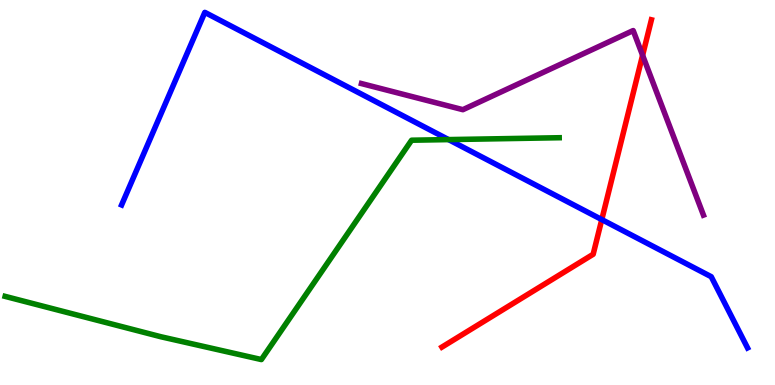[{'lines': ['blue', 'red'], 'intersections': [{'x': 7.76, 'y': 4.3}]}, {'lines': ['green', 'red'], 'intersections': []}, {'lines': ['purple', 'red'], 'intersections': [{'x': 8.29, 'y': 8.56}]}, {'lines': ['blue', 'green'], 'intersections': [{'x': 5.79, 'y': 6.37}]}, {'lines': ['blue', 'purple'], 'intersections': []}, {'lines': ['green', 'purple'], 'intersections': []}]